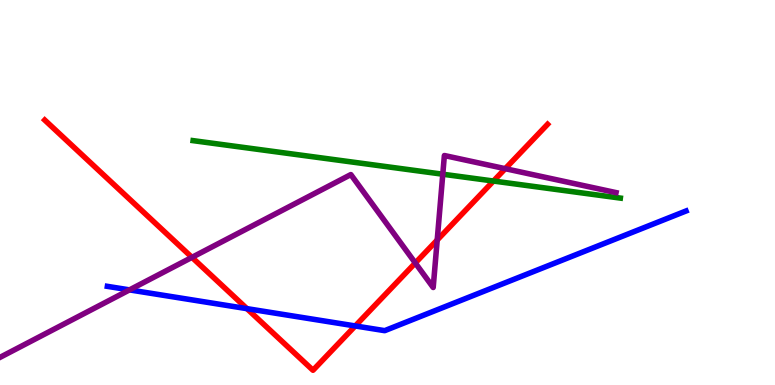[{'lines': ['blue', 'red'], 'intersections': [{'x': 3.19, 'y': 1.98}, {'x': 4.58, 'y': 1.53}]}, {'lines': ['green', 'red'], 'intersections': [{'x': 6.37, 'y': 5.3}]}, {'lines': ['purple', 'red'], 'intersections': [{'x': 2.48, 'y': 3.32}, {'x': 5.36, 'y': 3.17}, {'x': 5.64, 'y': 3.77}, {'x': 6.52, 'y': 5.62}]}, {'lines': ['blue', 'green'], 'intersections': []}, {'lines': ['blue', 'purple'], 'intersections': [{'x': 1.67, 'y': 2.47}]}, {'lines': ['green', 'purple'], 'intersections': [{'x': 5.71, 'y': 5.47}]}]